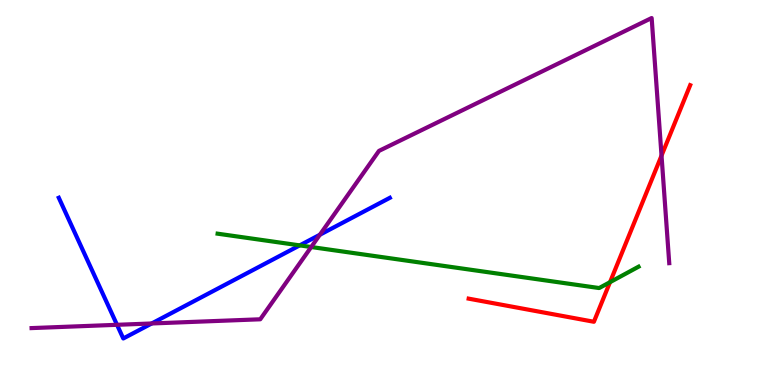[{'lines': ['blue', 'red'], 'intersections': []}, {'lines': ['green', 'red'], 'intersections': [{'x': 7.87, 'y': 2.67}]}, {'lines': ['purple', 'red'], 'intersections': [{'x': 8.54, 'y': 5.96}]}, {'lines': ['blue', 'green'], 'intersections': [{'x': 3.87, 'y': 3.63}]}, {'lines': ['blue', 'purple'], 'intersections': [{'x': 1.51, 'y': 1.56}, {'x': 1.96, 'y': 1.6}, {'x': 4.13, 'y': 3.9}]}, {'lines': ['green', 'purple'], 'intersections': [{'x': 4.02, 'y': 3.58}]}]